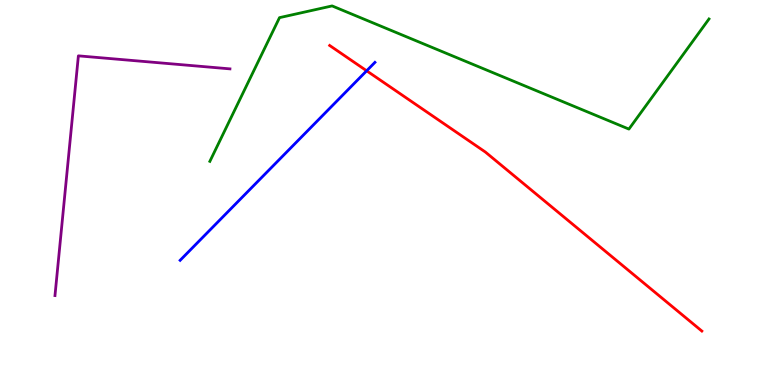[{'lines': ['blue', 'red'], 'intersections': [{'x': 4.73, 'y': 8.16}]}, {'lines': ['green', 'red'], 'intersections': []}, {'lines': ['purple', 'red'], 'intersections': []}, {'lines': ['blue', 'green'], 'intersections': []}, {'lines': ['blue', 'purple'], 'intersections': []}, {'lines': ['green', 'purple'], 'intersections': []}]